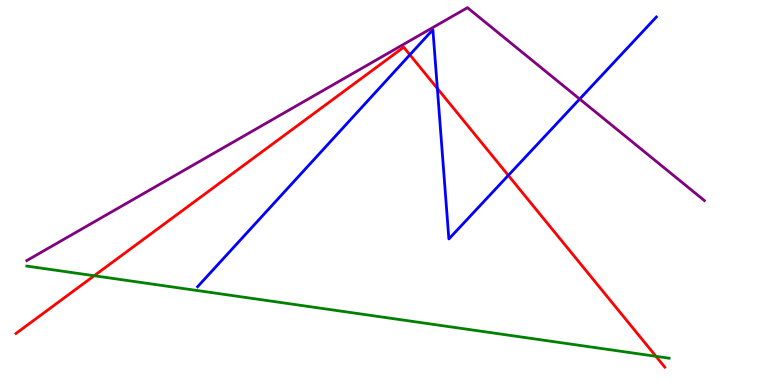[{'lines': ['blue', 'red'], 'intersections': [{'x': 5.29, 'y': 8.58}, {'x': 5.64, 'y': 7.7}, {'x': 6.56, 'y': 5.44}]}, {'lines': ['green', 'red'], 'intersections': [{'x': 1.22, 'y': 2.84}, {'x': 8.46, 'y': 0.745}]}, {'lines': ['purple', 'red'], 'intersections': []}, {'lines': ['blue', 'green'], 'intersections': []}, {'lines': ['blue', 'purple'], 'intersections': [{'x': 7.48, 'y': 7.43}]}, {'lines': ['green', 'purple'], 'intersections': []}]